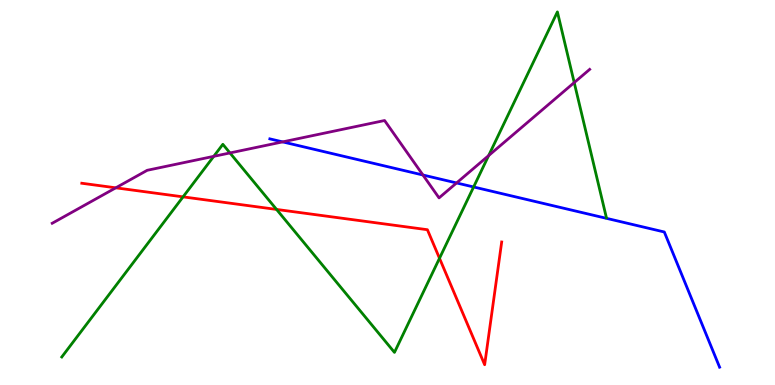[{'lines': ['blue', 'red'], 'intersections': []}, {'lines': ['green', 'red'], 'intersections': [{'x': 2.36, 'y': 4.89}, {'x': 3.57, 'y': 4.56}, {'x': 5.67, 'y': 3.29}]}, {'lines': ['purple', 'red'], 'intersections': [{'x': 1.49, 'y': 5.12}]}, {'lines': ['blue', 'green'], 'intersections': [{'x': 6.11, 'y': 5.14}]}, {'lines': ['blue', 'purple'], 'intersections': [{'x': 3.65, 'y': 6.31}, {'x': 5.46, 'y': 5.45}, {'x': 5.89, 'y': 5.25}]}, {'lines': ['green', 'purple'], 'intersections': [{'x': 2.76, 'y': 5.94}, {'x': 2.97, 'y': 6.03}, {'x': 6.31, 'y': 5.96}, {'x': 7.41, 'y': 7.86}]}]